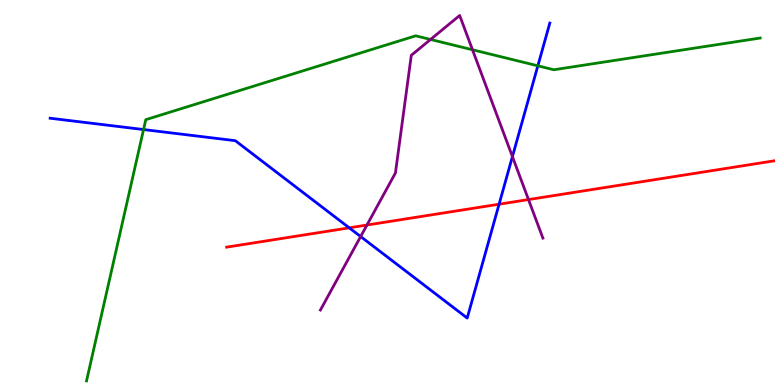[{'lines': ['blue', 'red'], 'intersections': [{'x': 4.51, 'y': 4.08}, {'x': 6.44, 'y': 4.7}]}, {'lines': ['green', 'red'], 'intersections': []}, {'lines': ['purple', 'red'], 'intersections': [{'x': 4.73, 'y': 4.15}, {'x': 6.82, 'y': 4.82}]}, {'lines': ['blue', 'green'], 'intersections': [{'x': 1.85, 'y': 6.63}, {'x': 6.94, 'y': 8.29}]}, {'lines': ['blue', 'purple'], 'intersections': [{'x': 4.65, 'y': 3.86}, {'x': 6.61, 'y': 5.93}]}, {'lines': ['green', 'purple'], 'intersections': [{'x': 5.56, 'y': 8.98}, {'x': 6.1, 'y': 8.71}]}]